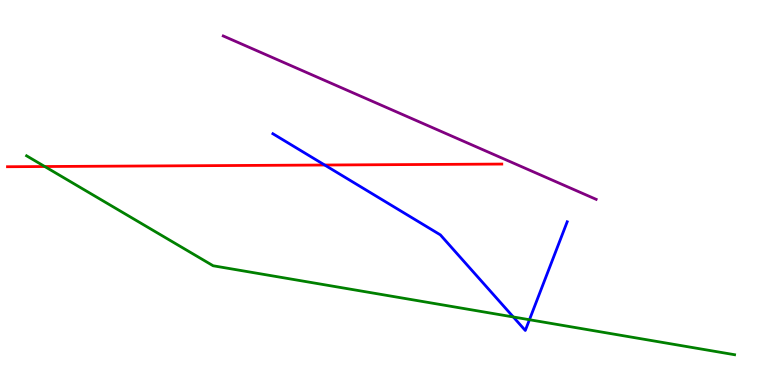[{'lines': ['blue', 'red'], 'intersections': [{'x': 4.19, 'y': 5.71}]}, {'lines': ['green', 'red'], 'intersections': [{'x': 0.578, 'y': 5.67}]}, {'lines': ['purple', 'red'], 'intersections': []}, {'lines': ['blue', 'green'], 'intersections': [{'x': 6.62, 'y': 1.77}, {'x': 6.83, 'y': 1.7}]}, {'lines': ['blue', 'purple'], 'intersections': []}, {'lines': ['green', 'purple'], 'intersections': []}]